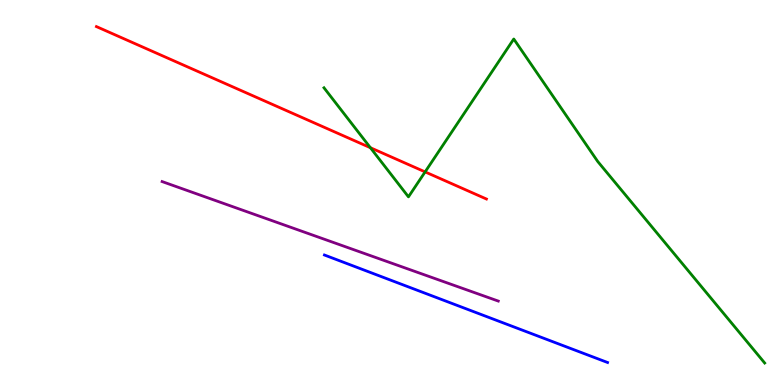[{'lines': ['blue', 'red'], 'intersections': []}, {'lines': ['green', 'red'], 'intersections': [{'x': 4.78, 'y': 6.16}, {'x': 5.49, 'y': 5.54}]}, {'lines': ['purple', 'red'], 'intersections': []}, {'lines': ['blue', 'green'], 'intersections': []}, {'lines': ['blue', 'purple'], 'intersections': []}, {'lines': ['green', 'purple'], 'intersections': []}]